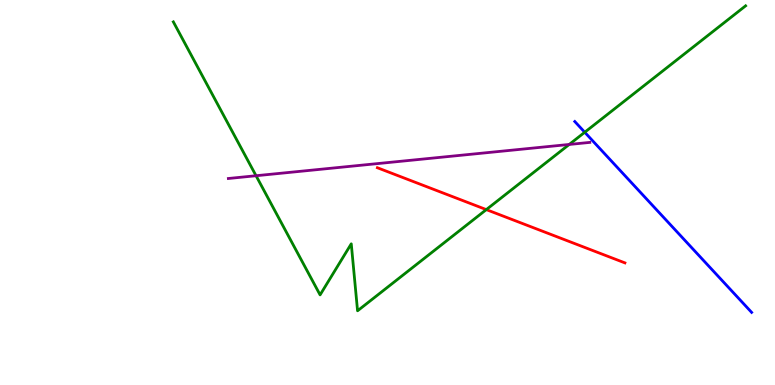[{'lines': ['blue', 'red'], 'intersections': []}, {'lines': ['green', 'red'], 'intersections': [{'x': 6.28, 'y': 4.56}]}, {'lines': ['purple', 'red'], 'intersections': []}, {'lines': ['blue', 'green'], 'intersections': [{'x': 7.55, 'y': 6.56}]}, {'lines': ['blue', 'purple'], 'intersections': []}, {'lines': ['green', 'purple'], 'intersections': [{'x': 3.3, 'y': 5.44}, {'x': 7.34, 'y': 6.25}]}]